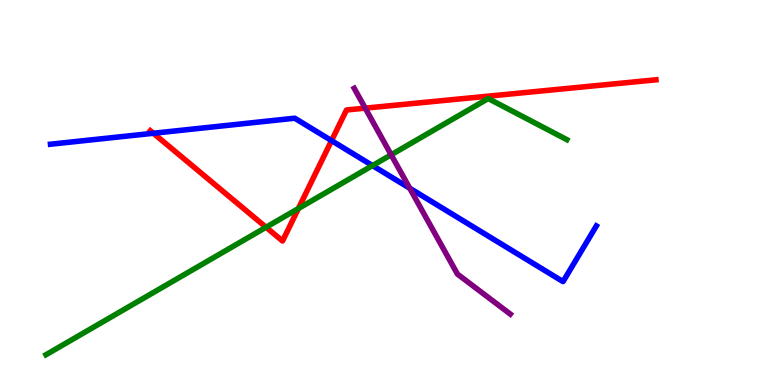[{'lines': ['blue', 'red'], 'intersections': [{'x': 1.98, 'y': 6.54}, {'x': 4.28, 'y': 6.35}]}, {'lines': ['green', 'red'], 'intersections': [{'x': 3.43, 'y': 4.1}, {'x': 3.85, 'y': 4.58}]}, {'lines': ['purple', 'red'], 'intersections': [{'x': 4.71, 'y': 7.19}]}, {'lines': ['blue', 'green'], 'intersections': [{'x': 4.81, 'y': 5.7}]}, {'lines': ['blue', 'purple'], 'intersections': [{'x': 5.29, 'y': 5.11}]}, {'lines': ['green', 'purple'], 'intersections': [{'x': 5.05, 'y': 5.98}]}]